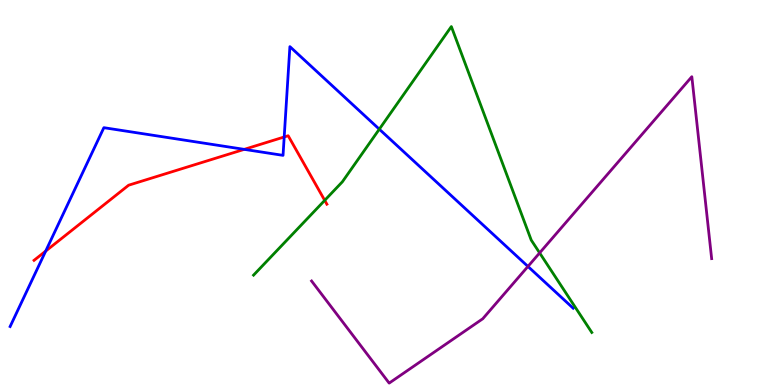[{'lines': ['blue', 'red'], 'intersections': [{'x': 0.59, 'y': 3.48}, {'x': 3.15, 'y': 6.12}, {'x': 3.67, 'y': 6.44}]}, {'lines': ['green', 'red'], 'intersections': [{'x': 4.19, 'y': 4.8}]}, {'lines': ['purple', 'red'], 'intersections': []}, {'lines': ['blue', 'green'], 'intersections': [{'x': 4.89, 'y': 6.64}]}, {'lines': ['blue', 'purple'], 'intersections': [{'x': 6.81, 'y': 3.08}]}, {'lines': ['green', 'purple'], 'intersections': [{'x': 6.96, 'y': 3.43}]}]